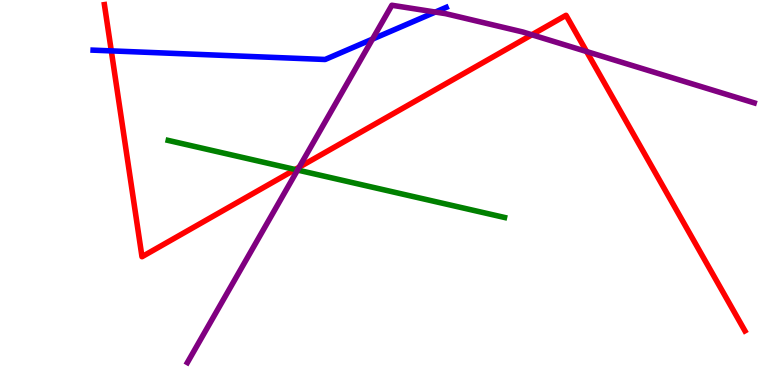[{'lines': ['blue', 'red'], 'intersections': [{'x': 1.44, 'y': 8.68}]}, {'lines': ['green', 'red'], 'intersections': [{'x': 3.81, 'y': 5.6}]}, {'lines': ['purple', 'red'], 'intersections': [{'x': 3.86, 'y': 5.66}, {'x': 6.86, 'y': 9.1}, {'x': 7.57, 'y': 8.66}]}, {'lines': ['blue', 'green'], 'intersections': []}, {'lines': ['blue', 'purple'], 'intersections': [{'x': 4.81, 'y': 8.98}, {'x': 5.62, 'y': 9.69}]}, {'lines': ['green', 'purple'], 'intersections': [{'x': 3.84, 'y': 5.58}]}]